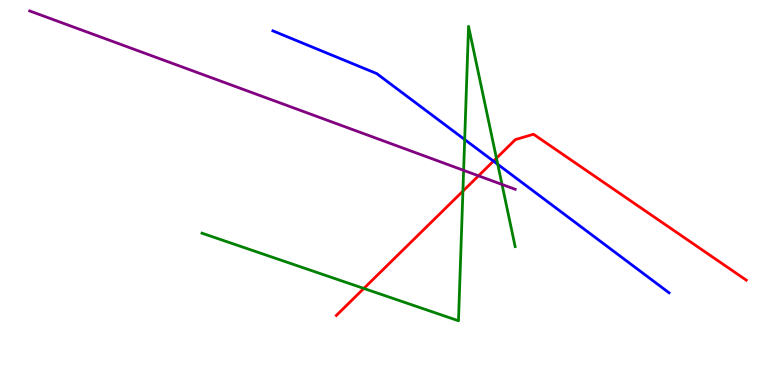[{'lines': ['blue', 'red'], 'intersections': [{'x': 6.37, 'y': 5.81}]}, {'lines': ['green', 'red'], 'intersections': [{'x': 4.69, 'y': 2.51}, {'x': 5.97, 'y': 5.04}, {'x': 6.41, 'y': 5.89}]}, {'lines': ['purple', 'red'], 'intersections': [{'x': 6.17, 'y': 5.43}]}, {'lines': ['blue', 'green'], 'intersections': [{'x': 6.0, 'y': 6.38}, {'x': 6.42, 'y': 5.73}]}, {'lines': ['blue', 'purple'], 'intersections': []}, {'lines': ['green', 'purple'], 'intersections': [{'x': 5.98, 'y': 5.58}, {'x': 6.48, 'y': 5.21}]}]